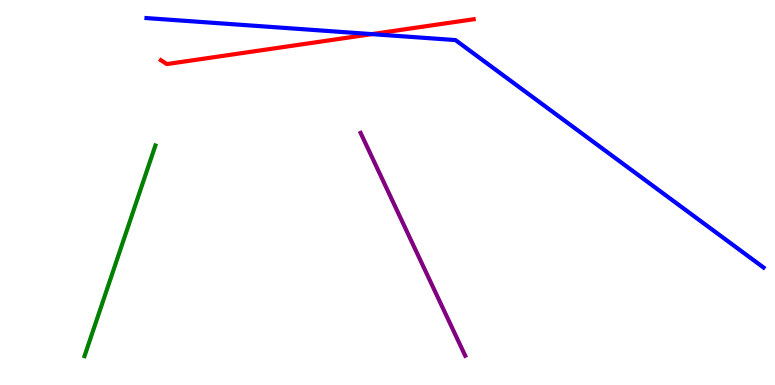[{'lines': ['blue', 'red'], 'intersections': [{'x': 4.8, 'y': 9.11}]}, {'lines': ['green', 'red'], 'intersections': []}, {'lines': ['purple', 'red'], 'intersections': []}, {'lines': ['blue', 'green'], 'intersections': []}, {'lines': ['blue', 'purple'], 'intersections': []}, {'lines': ['green', 'purple'], 'intersections': []}]